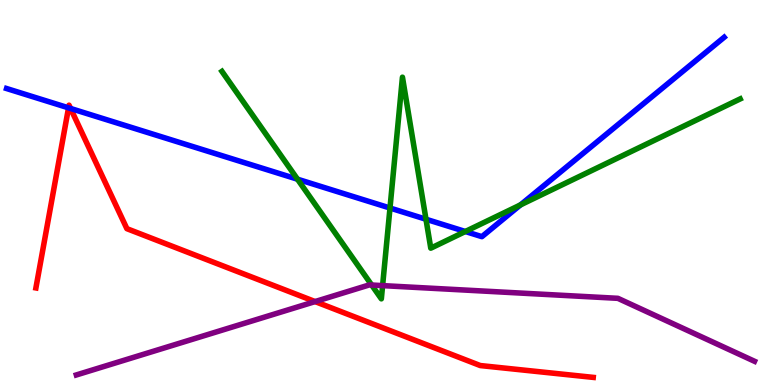[{'lines': ['blue', 'red'], 'intersections': [{'x': 0.884, 'y': 7.2}, {'x': 0.911, 'y': 7.18}]}, {'lines': ['green', 'red'], 'intersections': []}, {'lines': ['purple', 'red'], 'intersections': [{'x': 4.07, 'y': 2.17}]}, {'lines': ['blue', 'green'], 'intersections': [{'x': 3.84, 'y': 5.35}, {'x': 5.03, 'y': 4.6}, {'x': 5.5, 'y': 4.31}, {'x': 6.0, 'y': 3.99}, {'x': 6.72, 'y': 4.68}]}, {'lines': ['blue', 'purple'], 'intersections': []}, {'lines': ['green', 'purple'], 'intersections': [{'x': 4.8, 'y': 2.6}, {'x': 4.94, 'y': 2.58}]}]